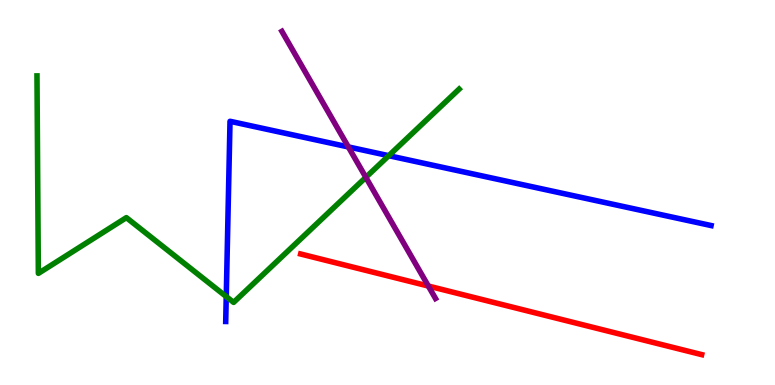[{'lines': ['blue', 'red'], 'intersections': []}, {'lines': ['green', 'red'], 'intersections': []}, {'lines': ['purple', 'red'], 'intersections': [{'x': 5.53, 'y': 2.57}]}, {'lines': ['blue', 'green'], 'intersections': [{'x': 2.92, 'y': 2.3}, {'x': 5.02, 'y': 5.96}]}, {'lines': ['blue', 'purple'], 'intersections': [{'x': 4.49, 'y': 6.18}]}, {'lines': ['green', 'purple'], 'intersections': [{'x': 4.72, 'y': 5.39}]}]